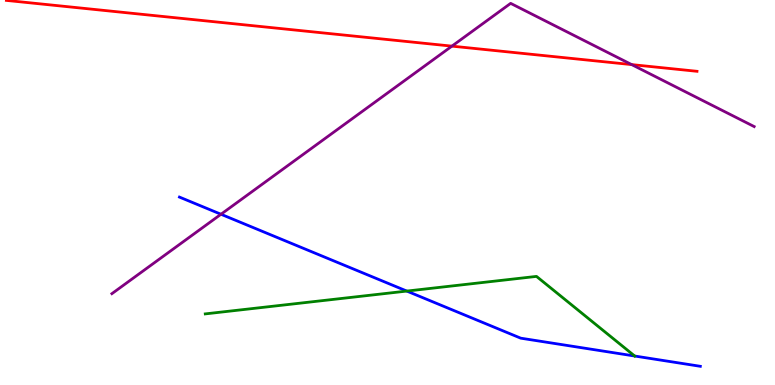[{'lines': ['blue', 'red'], 'intersections': []}, {'lines': ['green', 'red'], 'intersections': []}, {'lines': ['purple', 'red'], 'intersections': [{'x': 5.83, 'y': 8.8}, {'x': 8.15, 'y': 8.32}]}, {'lines': ['blue', 'green'], 'intersections': [{'x': 5.25, 'y': 2.44}, {'x': 8.19, 'y': 0.753}]}, {'lines': ['blue', 'purple'], 'intersections': [{'x': 2.85, 'y': 4.43}]}, {'lines': ['green', 'purple'], 'intersections': []}]